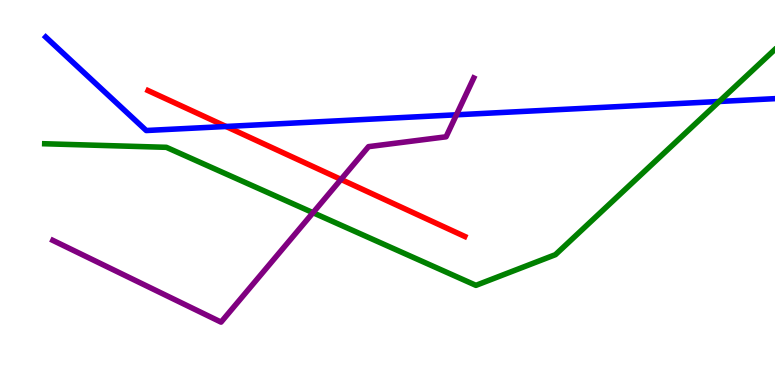[{'lines': ['blue', 'red'], 'intersections': [{'x': 2.92, 'y': 6.71}]}, {'lines': ['green', 'red'], 'intersections': []}, {'lines': ['purple', 'red'], 'intersections': [{'x': 4.4, 'y': 5.34}]}, {'lines': ['blue', 'green'], 'intersections': [{'x': 9.28, 'y': 7.36}]}, {'lines': ['blue', 'purple'], 'intersections': [{'x': 5.89, 'y': 7.02}]}, {'lines': ['green', 'purple'], 'intersections': [{'x': 4.04, 'y': 4.48}]}]